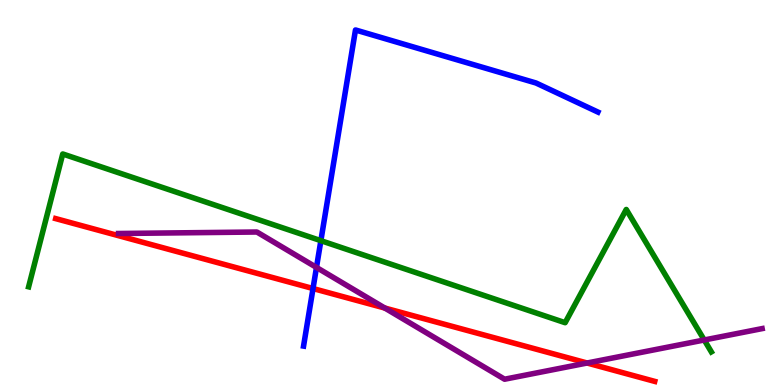[{'lines': ['blue', 'red'], 'intersections': [{'x': 4.04, 'y': 2.51}]}, {'lines': ['green', 'red'], 'intersections': []}, {'lines': ['purple', 'red'], 'intersections': [{'x': 4.97, 'y': 2.0}, {'x': 7.58, 'y': 0.571}]}, {'lines': ['blue', 'green'], 'intersections': [{'x': 4.14, 'y': 3.75}]}, {'lines': ['blue', 'purple'], 'intersections': [{'x': 4.08, 'y': 3.05}]}, {'lines': ['green', 'purple'], 'intersections': [{'x': 9.09, 'y': 1.17}]}]